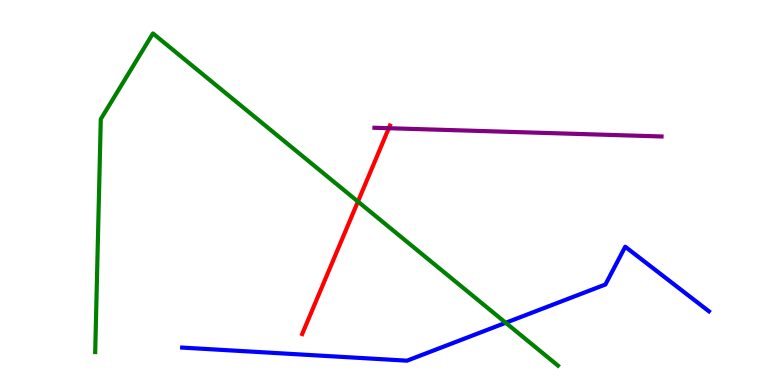[{'lines': ['blue', 'red'], 'intersections': []}, {'lines': ['green', 'red'], 'intersections': [{'x': 4.62, 'y': 4.76}]}, {'lines': ['purple', 'red'], 'intersections': [{'x': 5.02, 'y': 6.67}]}, {'lines': ['blue', 'green'], 'intersections': [{'x': 6.53, 'y': 1.62}]}, {'lines': ['blue', 'purple'], 'intersections': []}, {'lines': ['green', 'purple'], 'intersections': []}]